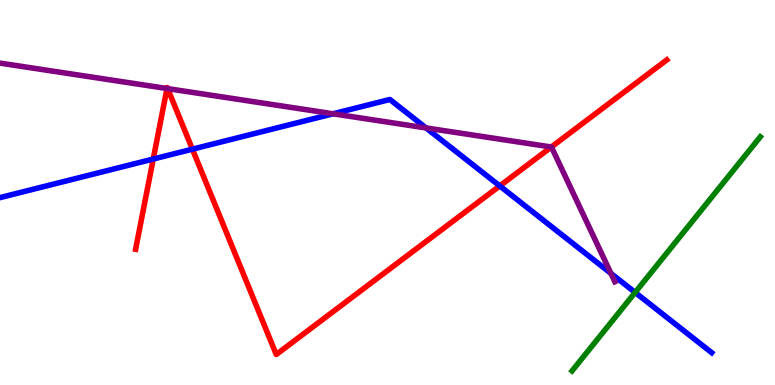[{'lines': ['blue', 'red'], 'intersections': [{'x': 1.98, 'y': 5.87}, {'x': 2.48, 'y': 6.12}, {'x': 6.45, 'y': 5.17}]}, {'lines': ['green', 'red'], 'intersections': []}, {'lines': ['purple', 'red'], 'intersections': [{'x': 2.16, 'y': 7.7}, {'x': 2.16, 'y': 7.7}, {'x': 7.11, 'y': 6.18}]}, {'lines': ['blue', 'green'], 'intersections': [{'x': 8.2, 'y': 2.4}]}, {'lines': ['blue', 'purple'], 'intersections': [{'x': 4.3, 'y': 7.04}, {'x': 5.5, 'y': 6.68}, {'x': 7.88, 'y': 2.9}]}, {'lines': ['green', 'purple'], 'intersections': []}]